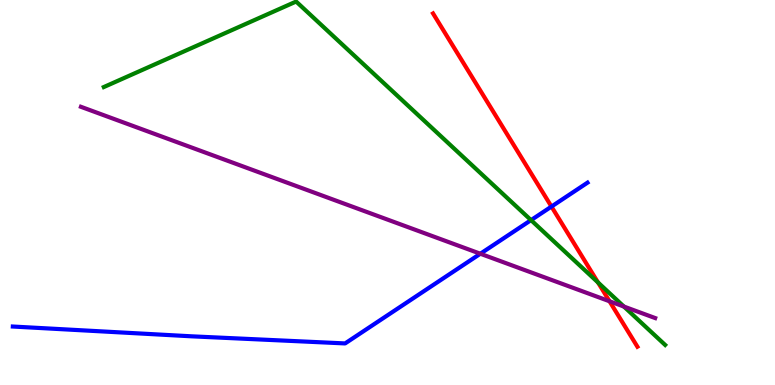[{'lines': ['blue', 'red'], 'intersections': [{'x': 7.12, 'y': 4.63}]}, {'lines': ['green', 'red'], 'intersections': [{'x': 7.72, 'y': 2.66}]}, {'lines': ['purple', 'red'], 'intersections': [{'x': 7.86, 'y': 2.17}]}, {'lines': ['blue', 'green'], 'intersections': [{'x': 6.85, 'y': 4.28}]}, {'lines': ['blue', 'purple'], 'intersections': [{'x': 6.2, 'y': 3.41}]}, {'lines': ['green', 'purple'], 'intersections': [{'x': 8.05, 'y': 2.04}]}]